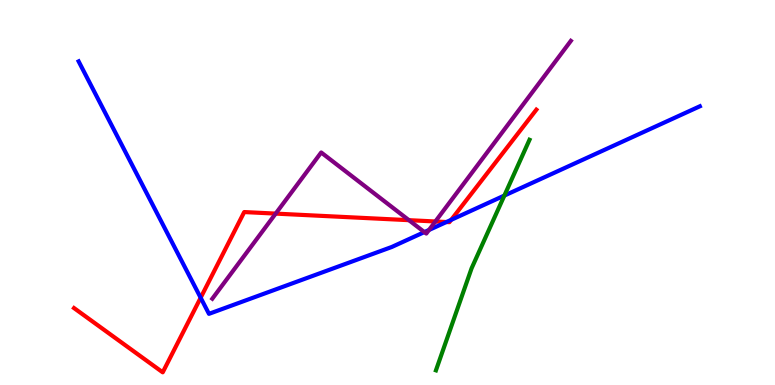[{'lines': ['blue', 'red'], 'intersections': [{'x': 2.59, 'y': 2.27}, {'x': 5.76, 'y': 4.23}, {'x': 5.82, 'y': 4.29}]}, {'lines': ['green', 'red'], 'intersections': []}, {'lines': ['purple', 'red'], 'intersections': [{'x': 3.56, 'y': 4.45}, {'x': 5.28, 'y': 4.28}, {'x': 5.62, 'y': 4.25}]}, {'lines': ['blue', 'green'], 'intersections': [{'x': 6.51, 'y': 4.92}]}, {'lines': ['blue', 'purple'], 'intersections': [{'x': 5.48, 'y': 3.97}, {'x': 5.54, 'y': 4.03}]}, {'lines': ['green', 'purple'], 'intersections': []}]